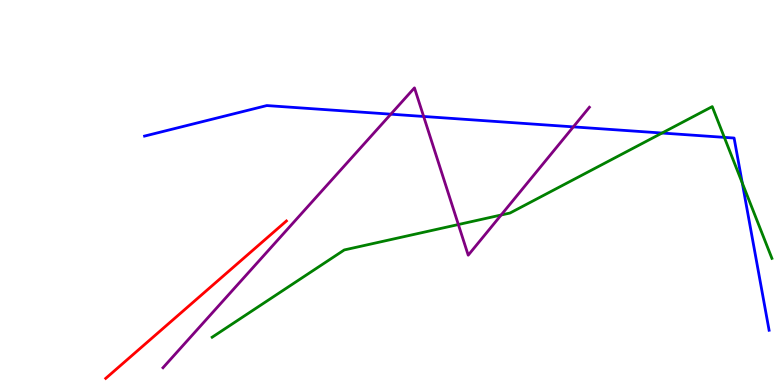[{'lines': ['blue', 'red'], 'intersections': []}, {'lines': ['green', 'red'], 'intersections': []}, {'lines': ['purple', 'red'], 'intersections': []}, {'lines': ['blue', 'green'], 'intersections': [{'x': 8.54, 'y': 6.54}, {'x': 9.35, 'y': 6.43}, {'x': 9.58, 'y': 5.25}]}, {'lines': ['blue', 'purple'], 'intersections': [{'x': 5.04, 'y': 7.03}, {'x': 5.47, 'y': 6.97}, {'x': 7.4, 'y': 6.7}]}, {'lines': ['green', 'purple'], 'intersections': [{'x': 5.91, 'y': 4.17}, {'x': 6.47, 'y': 4.42}]}]